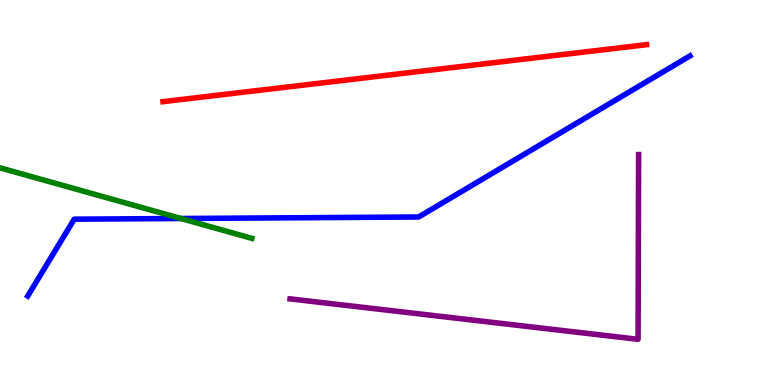[{'lines': ['blue', 'red'], 'intersections': []}, {'lines': ['green', 'red'], 'intersections': []}, {'lines': ['purple', 'red'], 'intersections': []}, {'lines': ['blue', 'green'], 'intersections': [{'x': 2.34, 'y': 4.32}]}, {'lines': ['blue', 'purple'], 'intersections': []}, {'lines': ['green', 'purple'], 'intersections': []}]